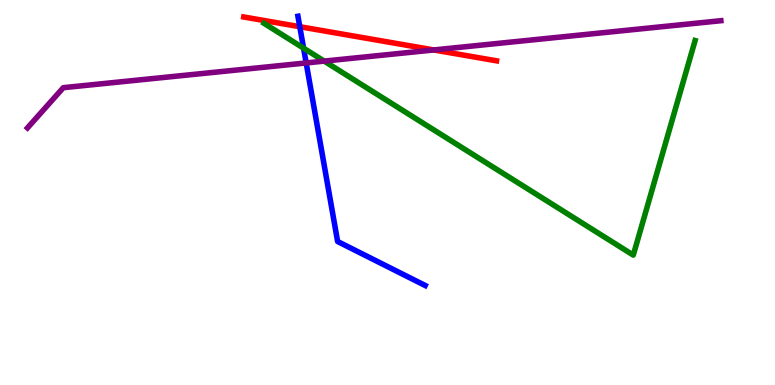[{'lines': ['blue', 'red'], 'intersections': [{'x': 3.87, 'y': 9.31}]}, {'lines': ['green', 'red'], 'intersections': []}, {'lines': ['purple', 'red'], 'intersections': [{'x': 5.6, 'y': 8.7}]}, {'lines': ['blue', 'green'], 'intersections': [{'x': 3.92, 'y': 8.75}]}, {'lines': ['blue', 'purple'], 'intersections': [{'x': 3.95, 'y': 8.37}]}, {'lines': ['green', 'purple'], 'intersections': [{'x': 4.18, 'y': 8.41}]}]